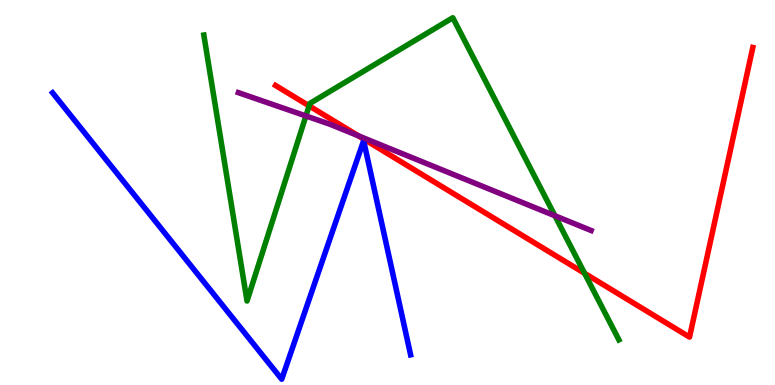[{'lines': ['blue', 'red'], 'intersections': []}, {'lines': ['green', 'red'], 'intersections': [{'x': 3.99, 'y': 7.25}, {'x': 7.54, 'y': 2.9}]}, {'lines': ['purple', 'red'], 'intersections': [{'x': 4.62, 'y': 6.47}]}, {'lines': ['blue', 'green'], 'intersections': []}, {'lines': ['blue', 'purple'], 'intersections': []}, {'lines': ['green', 'purple'], 'intersections': [{'x': 3.95, 'y': 6.99}, {'x': 7.16, 'y': 4.4}]}]